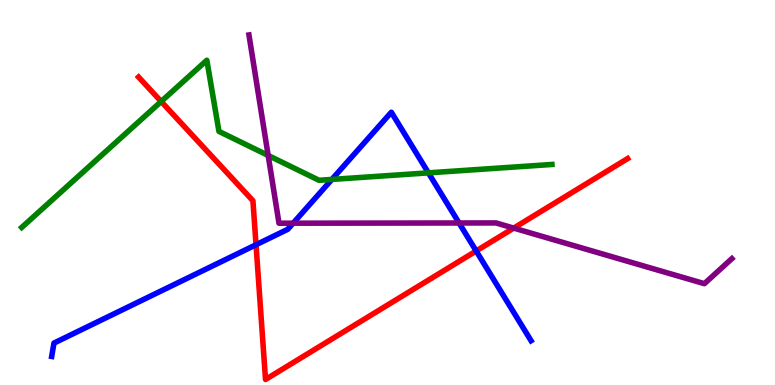[{'lines': ['blue', 'red'], 'intersections': [{'x': 3.3, 'y': 3.64}, {'x': 6.14, 'y': 3.48}]}, {'lines': ['green', 'red'], 'intersections': [{'x': 2.08, 'y': 7.36}]}, {'lines': ['purple', 'red'], 'intersections': [{'x': 6.63, 'y': 4.08}]}, {'lines': ['blue', 'green'], 'intersections': [{'x': 4.28, 'y': 5.34}, {'x': 5.53, 'y': 5.51}]}, {'lines': ['blue', 'purple'], 'intersections': [{'x': 3.78, 'y': 4.2}, {'x': 5.92, 'y': 4.21}]}, {'lines': ['green', 'purple'], 'intersections': [{'x': 3.46, 'y': 5.96}]}]